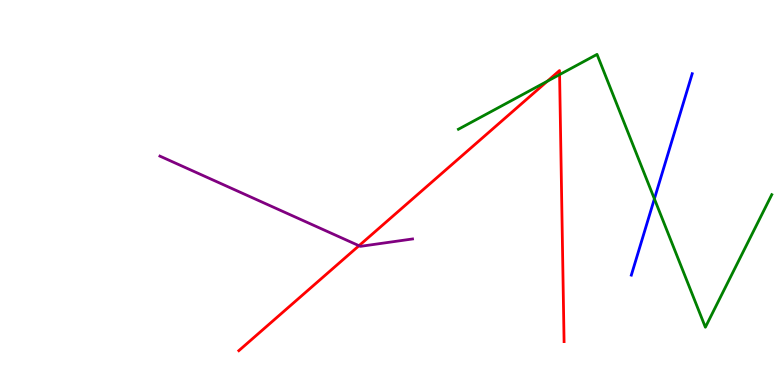[{'lines': ['blue', 'red'], 'intersections': []}, {'lines': ['green', 'red'], 'intersections': [{'x': 7.06, 'y': 7.89}, {'x': 7.22, 'y': 8.06}]}, {'lines': ['purple', 'red'], 'intersections': [{'x': 4.63, 'y': 3.62}]}, {'lines': ['blue', 'green'], 'intersections': [{'x': 8.44, 'y': 4.84}]}, {'lines': ['blue', 'purple'], 'intersections': []}, {'lines': ['green', 'purple'], 'intersections': []}]